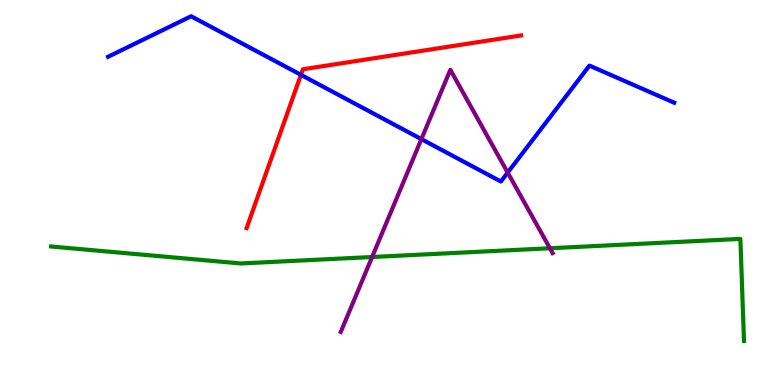[{'lines': ['blue', 'red'], 'intersections': [{'x': 3.88, 'y': 8.06}]}, {'lines': ['green', 'red'], 'intersections': []}, {'lines': ['purple', 'red'], 'intersections': []}, {'lines': ['blue', 'green'], 'intersections': []}, {'lines': ['blue', 'purple'], 'intersections': [{'x': 5.44, 'y': 6.39}, {'x': 6.55, 'y': 5.52}]}, {'lines': ['green', 'purple'], 'intersections': [{'x': 4.8, 'y': 3.32}, {'x': 7.1, 'y': 3.55}]}]